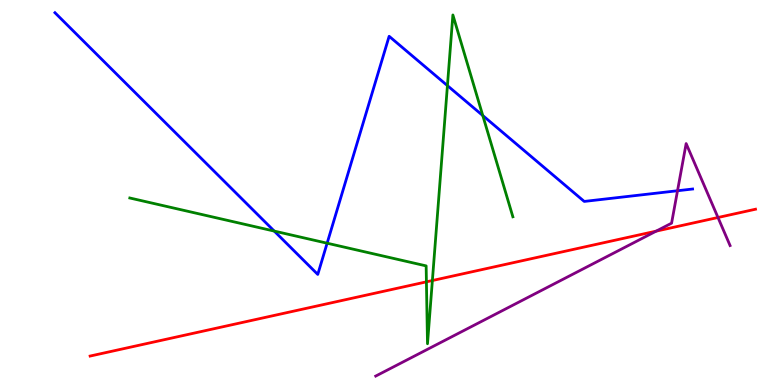[{'lines': ['blue', 'red'], 'intersections': []}, {'lines': ['green', 'red'], 'intersections': [{'x': 5.5, 'y': 2.68}, {'x': 5.58, 'y': 2.71}]}, {'lines': ['purple', 'red'], 'intersections': [{'x': 8.47, 'y': 4.0}, {'x': 9.26, 'y': 4.35}]}, {'lines': ['blue', 'green'], 'intersections': [{'x': 3.54, 'y': 4.0}, {'x': 4.22, 'y': 3.68}, {'x': 5.77, 'y': 7.78}, {'x': 6.23, 'y': 7.0}]}, {'lines': ['blue', 'purple'], 'intersections': [{'x': 8.74, 'y': 5.05}]}, {'lines': ['green', 'purple'], 'intersections': []}]